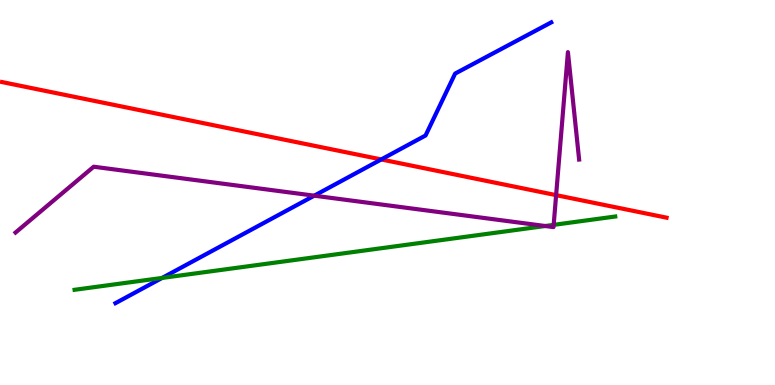[{'lines': ['blue', 'red'], 'intersections': [{'x': 4.92, 'y': 5.86}]}, {'lines': ['green', 'red'], 'intersections': []}, {'lines': ['purple', 'red'], 'intersections': [{'x': 7.18, 'y': 4.93}]}, {'lines': ['blue', 'green'], 'intersections': [{'x': 2.09, 'y': 2.78}]}, {'lines': ['blue', 'purple'], 'intersections': [{'x': 4.05, 'y': 4.92}]}, {'lines': ['green', 'purple'], 'intersections': [{'x': 7.03, 'y': 4.13}, {'x': 7.14, 'y': 4.16}]}]